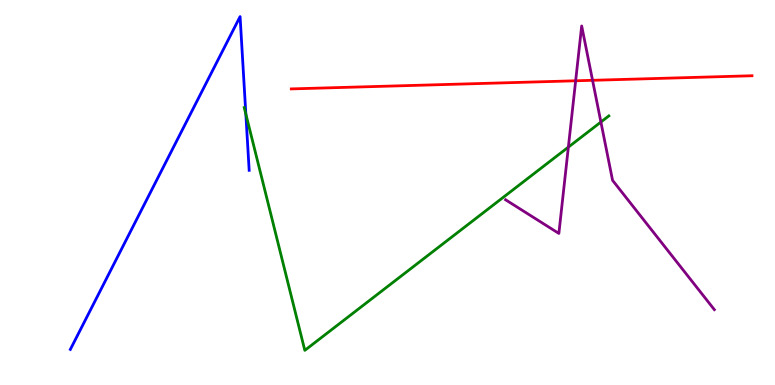[{'lines': ['blue', 'red'], 'intersections': []}, {'lines': ['green', 'red'], 'intersections': []}, {'lines': ['purple', 'red'], 'intersections': [{'x': 7.43, 'y': 7.9}, {'x': 7.65, 'y': 7.91}]}, {'lines': ['blue', 'green'], 'intersections': [{'x': 3.17, 'y': 7.04}]}, {'lines': ['blue', 'purple'], 'intersections': []}, {'lines': ['green', 'purple'], 'intersections': [{'x': 7.33, 'y': 6.18}, {'x': 7.75, 'y': 6.83}]}]